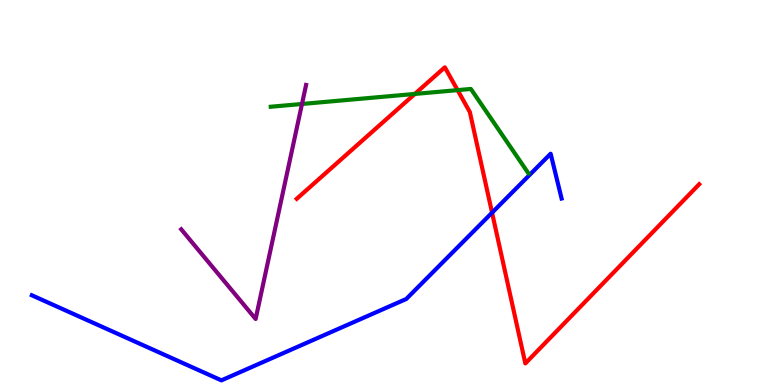[{'lines': ['blue', 'red'], 'intersections': [{'x': 6.35, 'y': 4.48}]}, {'lines': ['green', 'red'], 'intersections': [{'x': 5.35, 'y': 7.56}, {'x': 5.9, 'y': 7.66}]}, {'lines': ['purple', 'red'], 'intersections': []}, {'lines': ['blue', 'green'], 'intersections': []}, {'lines': ['blue', 'purple'], 'intersections': []}, {'lines': ['green', 'purple'], 'intersections': [{'x': 3.9, 'y': 7.3}]}]